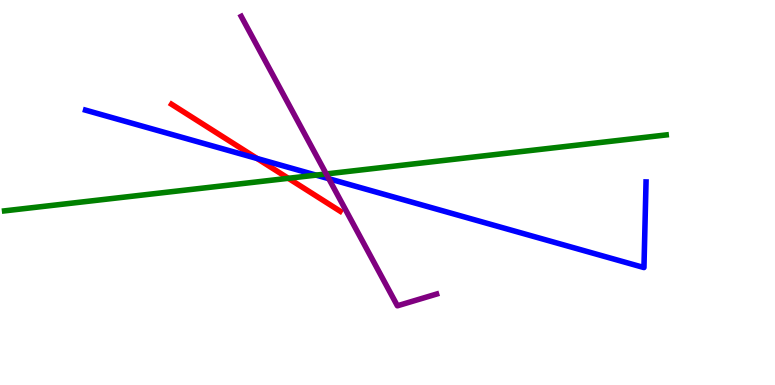[{'lines': ['blue', 'red'], 'intersections': [{'x': 3.32, 'y': 5.88}]}, {'lines': ['green', 'red'], 'intersections': [{'x': 3.72, 'y': 5.37}]}, {'lines': ['purple', 'red'], 'intersections': []}, {'lines': ['blue', 'green'], 'intersections': [{'x': 4.08, 'y': 5.45}]}, {'lines': ['blue', 'purple'], 'intersections': [{'x': 4.24, 'y': 5.36}]}, {'lines': ['green', 'purple'], 'intersections': [{'x': 4.21, 'y': 5.48}]}]